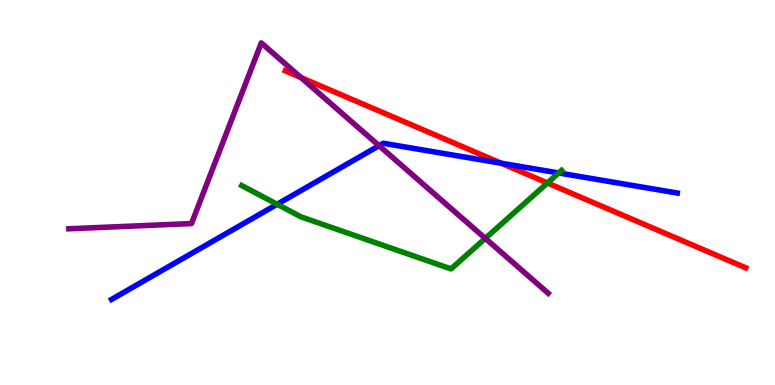[{'lines': ['blue', 'red'], 'intersections': [{'x': 6.47, 'y': 5.76}]}, {'lines': ['green', 'red'], 'intersections': [{'x': 7.06, 'y': 5.25}]}, {'lines': ['purple', 'red'], 'intersections': [{'x': 3.88, 'y': 7.99}]}, {'lines': ['blue', 'green'], 'intersections': [{'x': 3.58, 'y': 4.69}, {'x': 7.21, 'y': 5.51}]}, {'lines': ['blue', 'purple'], 'intersections': [{'x': 4.89, 'y': 6.22}]}, {'lines': ['green', 'purple'], 'intersections': [{'x': 6.26, 'y': 3.81}]}]